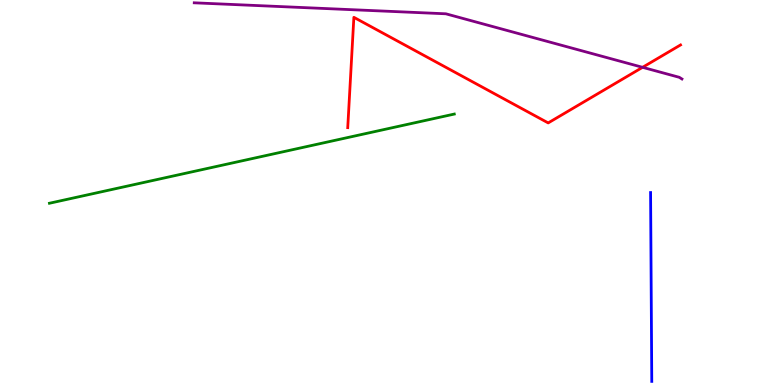[{'lines': ['blue', 'red'], 'intersections': []}, {'lines': ['green', 'red'], 'intersections': []}, {'lines': ['purple', 'red'], 'intersections': [{'x': 8.29, 'y': 8.25}]}, {'lines': ['blue', 'green'], 'intersections': []}, {'lines': ['blue', 'purple'], 'intersections': []}, {'lines': ['green', 'purple'], 'intersections': []}]